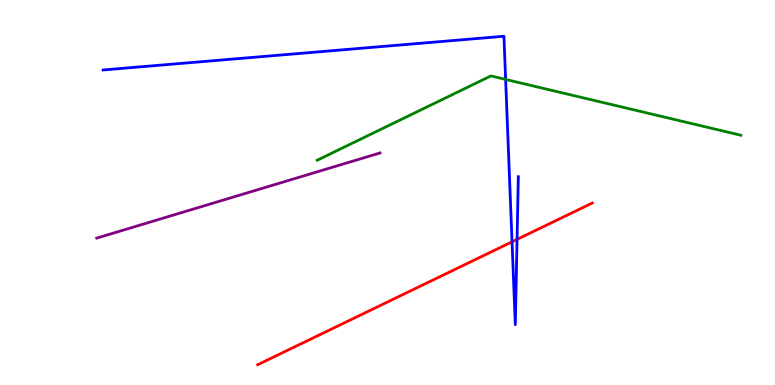[{'lines': ['blue', 'red'], 'intersections': [{'x': 6.61, 'y': 3.72}, {'x': 6.67, 'y': 3.78}]}, {'lines': ['green', 'red'], 'intersections': []}, {'lines': ['purple', 'red'], 'intersections': []}, {'lines': ['blue', 'green'], 'intersections': [{'x': 6.52, 'y': 7.94}]}, {'lines': ['blue', 'purple'], 'intersections': []}, {'lines': ['green', 'purple'], 'intersections': []}]